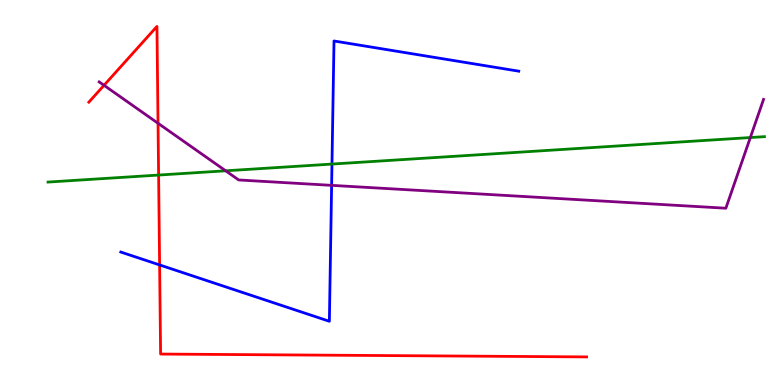[{'lines': ['blue', 'red'], 'intersections': [{'x': 2.06, 'y': 3.12}]}, {'lines': ['green', 'red'], 'intersections': [{'x': 2.05, 'y': 5.45}]}, {'lines': ['purple', 'red'], 'intersections': [{'x': 1.34, 'y': 7.78}, {'x': 2.04, 'y': 6.8}]}, {'lines': ['blue', 'green'], 'intersections': [{'x': 4.28, 'y': 5.74}]}, {'lines': ['blue', 'purple'], 'intersections': [{'x': 4.28, 'y': 5.19}]}, {'lines': ['green', 'purple'], 'intersections': [{'x': 2.91, 'y': 5.56}, {'x': 9.68, 'y': 6.43}]}]